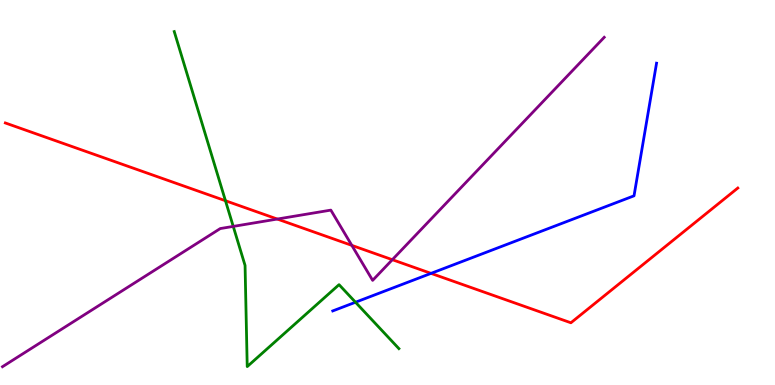[{'lines': ['blue', 'red'], 'intersections': [{'x': 5.56, 'y': 2.9}]}, {'lines': ['green', 'red'], 'intersections': [{'x': 2.91, 'y': 4.79}]}, {'lines': ['purple', 'red'], 'intersections': [{'x': 3.58, 'y': 4.31}, {'x': 4.54, 'y': 3.63}, {'x': 5.06, 'y': 3.25}]}, {'lines': ['blue', 'green'], 'intersections': [{'x': 4.59, 'y': 2.15}]}, {'lines': ['blue', 'purple'], 'intersections': []}, {'lines': ['green', 'purple'], 'intersections': [{'x': 3.01, 'y': 4.12}]}]